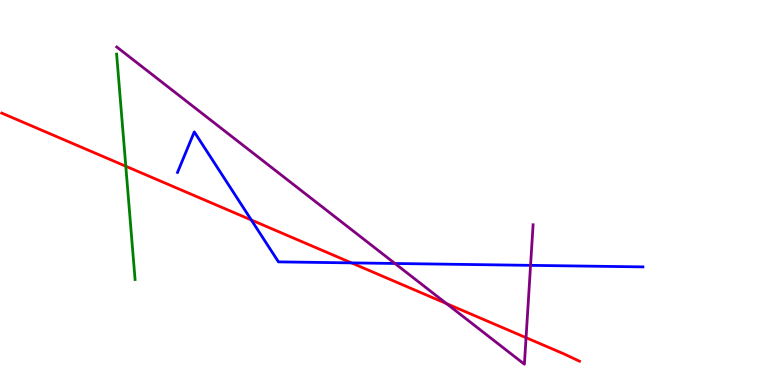[{'lines': ['blue', 'red'], 'intersections': [{'x': 3.24, 'y': 4.29}, {'x': 4.53, 'y': 3.17}]}, {'lines': ['green', 'red'], 'intersections': [{'x': 1.62, 'y': 5.68}]}, {'lines': ['purple', 'red'], 'intersections': [{'x': 5.76, 'y': 2.11}, {'x': 6.79, 'y': 1.23}]}, {'lines': ['blue', 'green'], 'intersections': []}, {'lines': ['blue', 'purple'], 'intersections': [{'x': 5.1, 'y': 3.16}, {'x': 6.85, 'y': 3.11}]}, {'lines': ['green', 'purple'], 'intersections': []}]